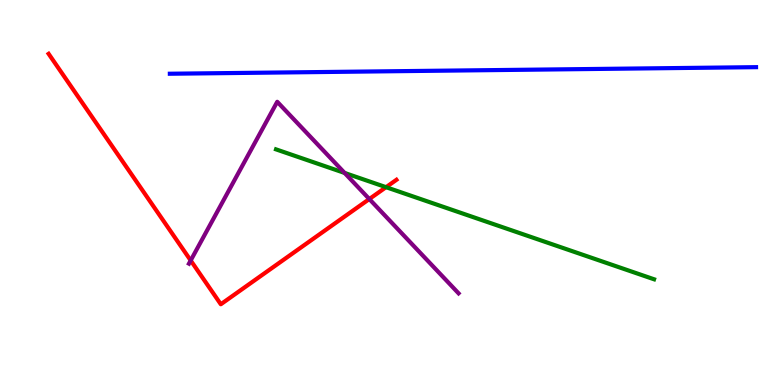[{'lines': ['blue', 'red'], 'intersections': []}, {'lines': ['green', 'red'], 'intersections': [{'x': 4.98, 'y': 5.14}]}, {'lines': ['purple', 'red'], 'intersections': [{'x': 2.46, 'y': 3.23}, {'x': 4.77, 'y': 4.83}]}, {'lines': ['blue', 'green'], 'intersections': []}, {'lines': ['blue', 'purple'], 'intersections': []}, {'lines': ['green', 'purple'], 'intersections': [{'x': 4.45, 'y': 5.51}]}]